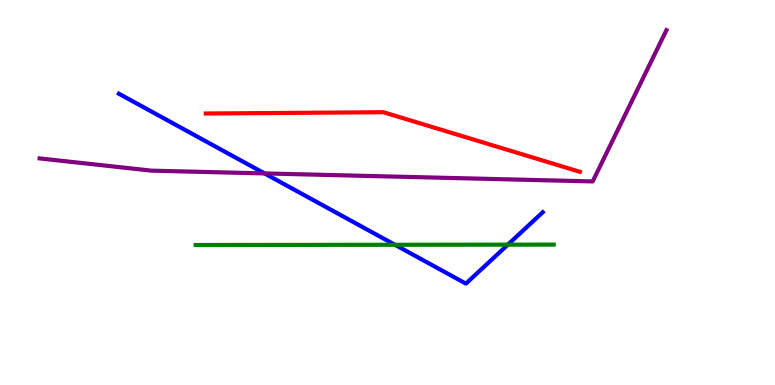[{'lines': ['blue', 'red'], 'intersections': []}, {'lines': ['green', 'red'], 'intersections': []}, {'lines': ['purple', 'red'], 'intersections': []}, {'lines': ['blue', 'green'], 'intersections': [{'x': 5.1, 'y': 3.64}, {'x': 6.55, 'y': 3.65}]}, {'lines': ['blue', 'purple'], 'intersections': [{'x': 3.41, 'y': 5.5}]}, {'lines': ['green', 'purple'], 'intersections': []}]